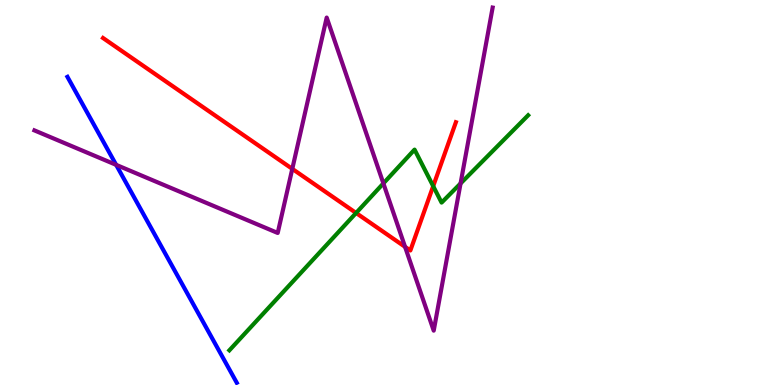[{'lines': ['blue', 'red'], 'intersections': []}, {'lines': ['green', 'red'], 'intersections': [{'x': 4.59, 'y': 4.47}, {'x': 5.59, 'y': 5.16}]}, {'lines': ['purple', 'red'], 'intersections': [{'x': 3.77, 'y': 5.61}, {'x': 5.23, 'y': 3.59}]}, {'lines': ['blue', 'green'], 'intersections': []}, {'lines': ['blue', 'purple'], 'intersections': [{'x': 1.5, 'y': 5.72}]}, {'lines': ['green', 'purple'], 'intersections': [{'x': 4.95, 'y': 5.24}, {'x': 5.94, 'y': 5.23}]}]